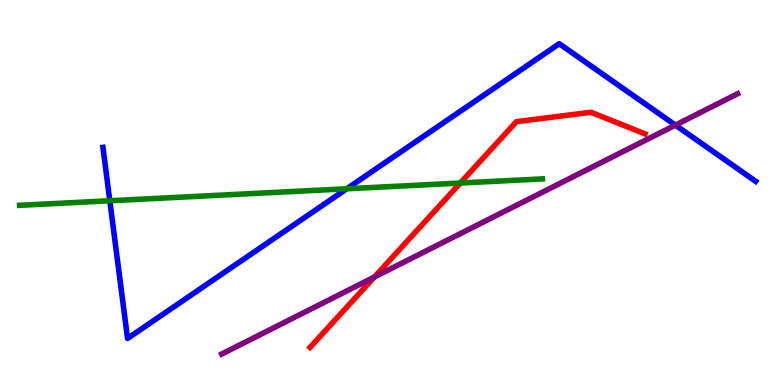[{'lines': ['blue', 'red'], 'intersections': []}, {'lines': ['green', 'red'], 'intersections': [{'x': 5.94, 'y': 5.25}]}, {'lines': ['purple', 'red'], 'intersections': [{'x': 4.83, 'y': 2.8}]}, {'lines': ['blue', 'green'], 'intersections': [{'x': 1.42, 'y': 4.79}, {'x': 4.47, 'y': 5.1}]}, {'lines': ['blue', 'purple'], 'intersections': [{'x': 8.72, 'y': 6.75}]}, {'lines': ['green', 'purple'], 'intersections': []}]